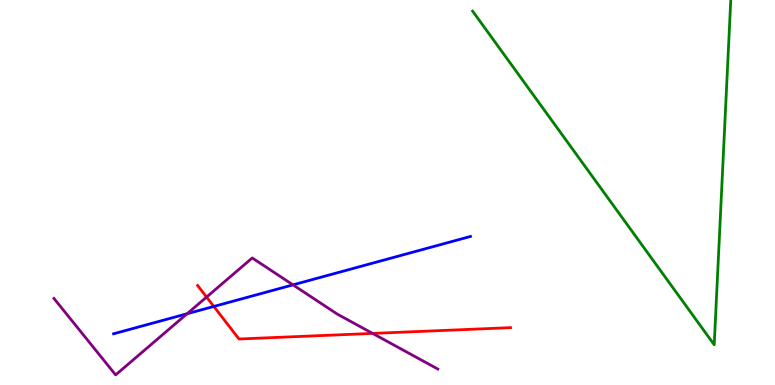[{'lines': ['blue', 'red'], 'intersections': [{'x': 2.76, 'y': 2.04}]}, {'lines': ['green', 'red'], 'intersections': []}, {'lines': ['purple', 'red'], 'intersections': [{'x': 2.67, 'y': 2.28}, {'x': 4.81, 'y': 1.34}]}, {'lines': ['blue', 'green'], 'intersections': []}, {'lines': ['blue', 'purple'], 'intersections': [{'x': 2.41, 'y': 1.85}, {'x': 3.78, 'y': 2.6}]}, {'lines': ['green', 'purple'], 'intersections': []}]